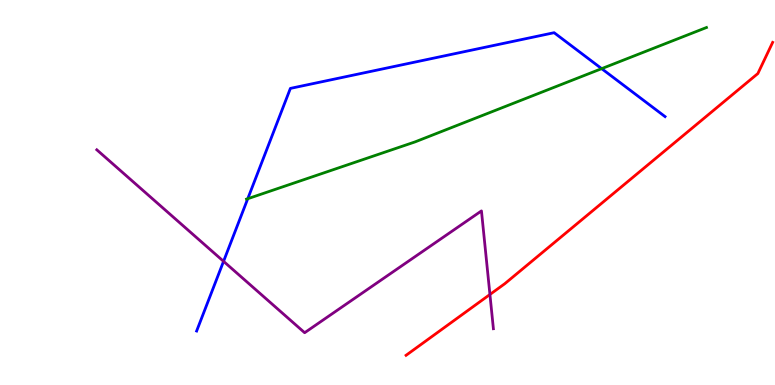[{'lines': ['blue', 'red'], 'intersections': []}, {'lines': ['green', 'red'], 'intersections': []}, {'lines': ['purple', 'red'], 'intersections': [{'x': 6.32, 'y': 2.35}]}, {'lines': ['blue', 'green'], 'intersections': [{'x': 3.2, 'y': 4.84}, {'x': 7.76, 'y': 8.22}]}, {'lines': ['blue', 'purple'], 'intersections': [{'x': 2.88, 'y': 3.21}]}, {'lines': ['green', 'purple'], 'intersections': []}]